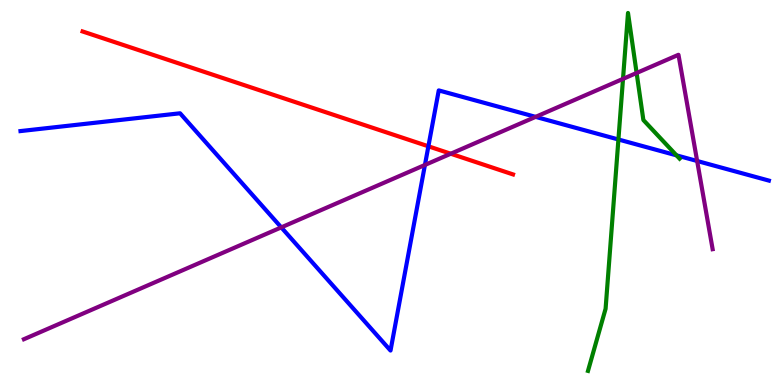[{'lines': ['blue', 'red'], 'intersections': [{'x': 5.53, 'y': 6.2}]}, {'lines': ['green', 'red'], 'intersections': []}, {'lines': ['purple', 'red'], 'intersections': [{'x': 5.82, 'y': 6.01}]}, {'lines': ['blue', 'green'], 'intersections': [{'x': 7.98, 'y': 6.38}, {'x': 8.73, 'y': 5.96}]}, {'lines': ['blue', 'purple'], 'intersections': [{'x': 3.63, 'y': 4.09}, {'x': 5.48, 'y': 5.72}, {'x': 6.91, 'y': 6.96}, {'x': 9.0, 'y': 5.82}]}, {'lines': ['green', 'purple'], 'intersections': [{'x': 8.04, 'y': 7.95}, {'x': 8.21, 'y': 8.1}]}]